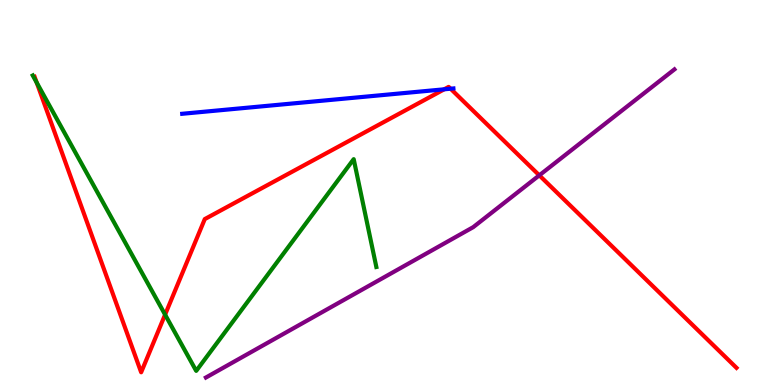[{'lines': ['blue', 'red'], 'intersections': [{'x': 5.73, 'y': 7.68}, {'x': 5.81, 'y': 7.7}]}, {'lines': ['green', 'red'], 'intersections': [{'x': 0.473, 'y': 7.86}, {'x': 2.13, 'y': 1.83}]}, {'lines': ['purple', 'red'], 'intersections': [{'x': 6.96, 'y': 5.45}]}, {'lines': ['blue', 'green'], 'intersections': []}, {'lines': ['blue', 'purple'], 'intersections': []}, {'lines': ['green', 'purple'], 'intersections': []}]